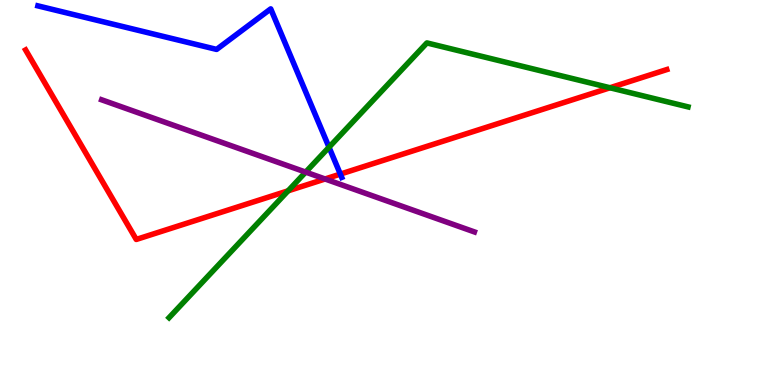[{'lines': ['blue', 'red'], 'intersections': [{'x': 4.39, 'y': 5.48}]}, {'lines': ['green', 'red'], 'intersections': [{'x': 3.72, 'y': 5.04}, {'x': 7.87, 'y': 7.72}]}, {'lines': ['purple', 'red'], 'intersections': [{'x': 4.19, 'y': 5.35}]}, {'lines': ['blue', 'green'], 'intersections': [{'x': 4.25, 'y': 6.18}]}, {'lines': ['blue', 'purple'], 'intersections': []}, {'lines': ['green', 'purple'], 'intersections': [{'x': 3.94, 'y': 5.53}]}]